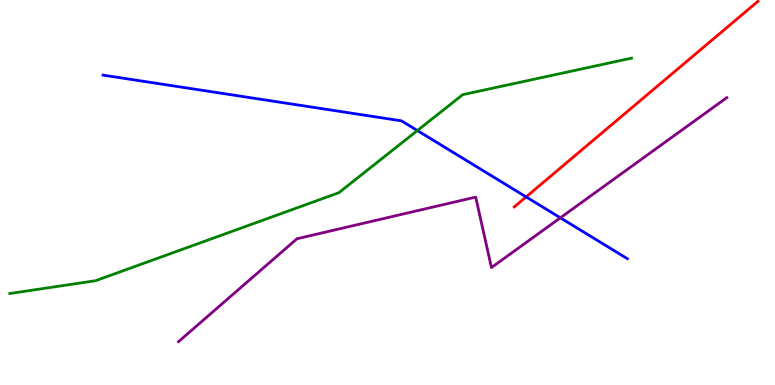[{'lines': ['blue', 'red'], 'intersections': [{'x': 6.79, 'y': 4.89}]}, {'lines': ['green', 'red'], 'intersections': []}, {'lines': ['purple', 'red'], 'intersections': []}, {'lines': ['blue', 'green'], 'intersections': [{'x': 5.39, 'y': 6.61}]}, {'lines': ['blue', 'purple'], 'intersections': [{'x': 7.23, 'y': 4.34}]}, {'lines': ['green', 'purple'], 'intersections': []}]